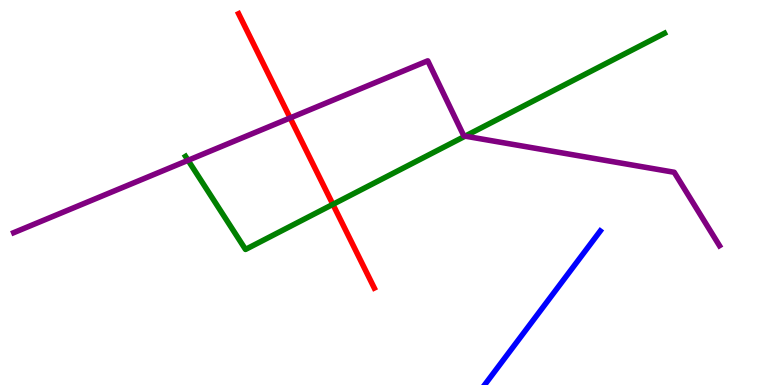[{'lines': ['blue', 'red'], 'intersections': []}, {'lines': ['green', 'red'], 'intersections': [{'x': 4.3, 'y': 4.69}]}, {'lines': ['purple', 'red'], 'intersections': [{'x': 3.74, 'y': 6.94}]}, {'lines': ['blue', 'green'], 'intersections': []}, {'lines': ['blue', 'purple'], 'intersections': []}, {'lines': ['green', 'purple'], 'intersections': [{'x': 2.43, 'y': 5.84}, {'x': 6.0, 'y': 6.46}]}]